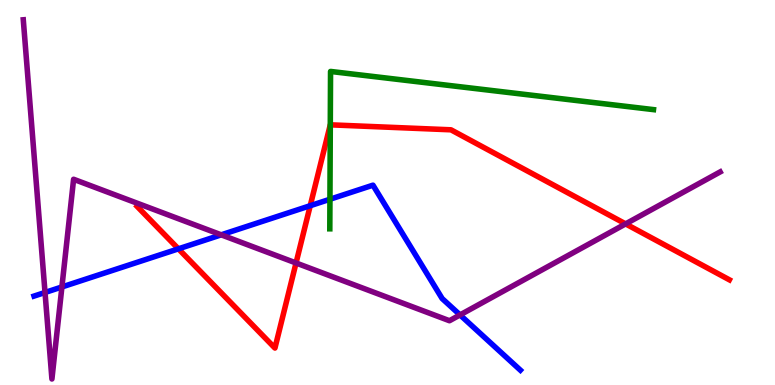[{'lines': ['blue', 'red'], 'intersections': [{'x': 2.3, 'y': 3.54}, {'x': 4.0, 'y': 4.66}]}, {'lines': ['green', 'red'], 'intersections': [{'x': 4.26, 'y': 6.76}]}, {'lines': ['purple', 'red'], 'intersections': [{'x': 3.82, 'y': 3.17}, {'x': 8.07, 'y': 4.18}]}, {'lines': ['blue', 'green'], 'intersections': [{'x': 4.26, 'y': 4.82}]}, {'lines': ['blue', 'purple'], 'intersections': [{'x': 0.581, 'y': 2.4}, {'x': 0.799, 'y': 2.55}, {'x': 2.85, 'y': 3.9}, {'x': 5.94, 'y': 1.82}]}, {'lines': ['green', 'purple'], 'intersections': []}]